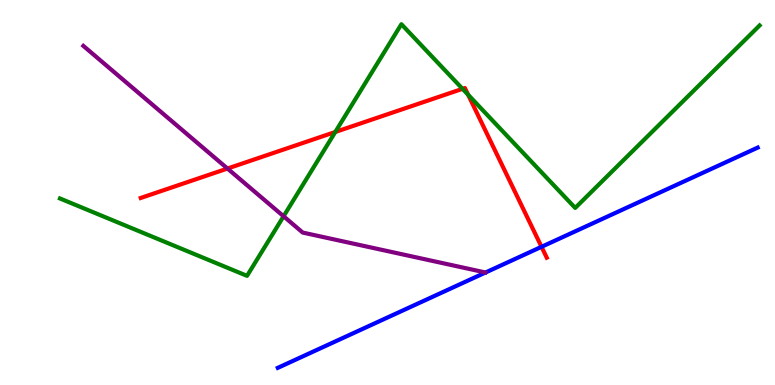[{'lines': ['blue', 'red'], 'intersections': [{'x': 6.99, 'y': 3.59}]}, {'lines': ['green', 'red'], 'intersections': [{'x': 4.33, 'y': 6.57}, {'x': 5.97, 'y': 7.69}, {'x': 6.04, 'y': 7.54}]}, {'lines': ['purple', 'red'], 'intersections': [{'x': 2.94, 'y': 5.62}]}, {'lines': ['blue', 'green'], 'intersections': []}, {'lines': ['blue', 'purple'], 'intersections': []}, {'lines': ['green', 'purple'], 'intersections': [{'x': 3.66, 'y': 4.38}]}]